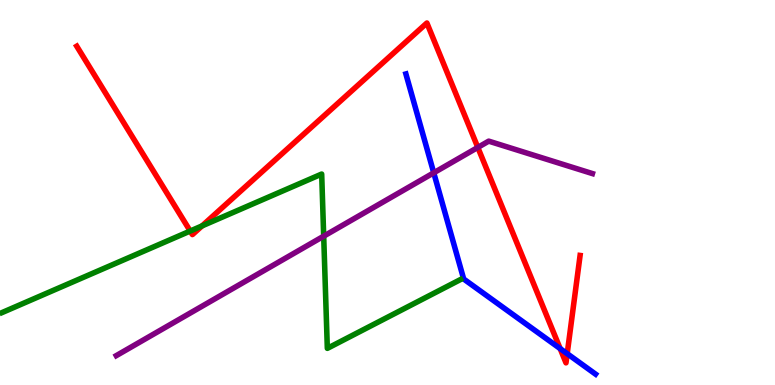[{'lines': ['blue', 'red'], 'intersections': [{'x': 7.23, 'y': 0.945}, {'x': 7.32, 'y': 0.813}]}, {'lines': ['green', 'red'], 'intersections': [{'x': 2.45, 'y': 4.0}, {'x': 2.61, 'y': 4.13}]}, {'lines': ['purple', 'red'], 'intersections': [{'x': 6.17, 'y': 6.17}]}, {'lines': ['blue', 'green'], 'intersections': []}, {'lines': ['blue', 'purple'], 'intersections': [{'x': 5.6, 'y': 5.51}]}, {'lines': ['green', 'purple'], 'intersections': [{'x': 4.18, 'y': 3.87}]}]